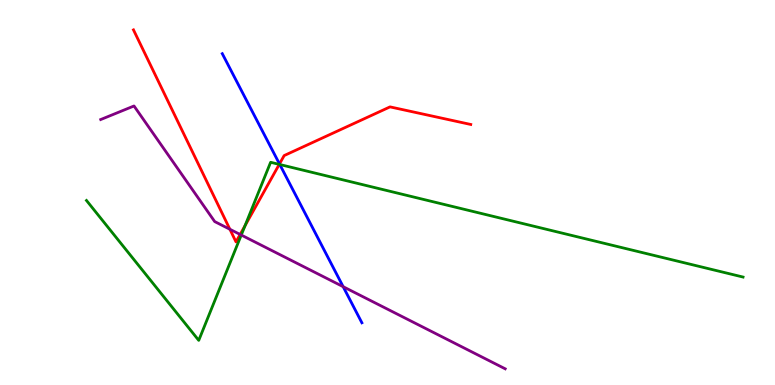[{'lines': ['blue', 'red'], 'intersections': [{'x': 3.61, 'y': 5.74}]}, {'lines': ['green', 'red'], 'intersections': [{'x': 3.16, 'y': 4.14}, {'x': 3.6, 'y': 5.73}]}, {'lines': ['purple', 'red'], 'intersections': [{'x': 2.97, 'y': 4.04}, {'x': 3.1, 'y': 3.91}]}, {'lines': ['blue', 'green'], 'intersections': [{'x': 3.61, 'y': 5.73}]}, {'lines': ['blue', 'purple'], 'intersections': [{'x': 4.43, 'y': 2.55}]}, {'lines': ['green', 'purple'], 'intersections': [{'x': 3.11, 'y': 3.9}]}]